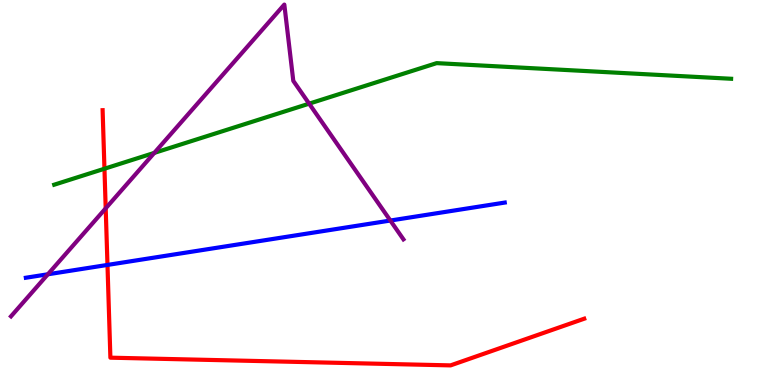[{'lines': ['blue', 'red'], 'intersections': [{'x': 1.39, 'y': 3.12}]}, {'lines': ['green', 'red'], 'intersections': [{'x': 1.35, 'y': 5.62}]}, {'lines': ['purple', 'red'], 'intersections': [{'x': 1.36, 'y': 4.59}]}, {'lines': ['blue', 'green'], 'intersections': []}, {'lines': ['blue', 'purple'], 'intersections': [{'x': 0.618, 'y': 2.88}, {'x': 5.04, 'y': 4.27}]}, {'lines': ['green', 'purple'], 'intersections': [{'x': 1.99, 'y': 6.03}, {'x': 3.99, 'y': 7.31}]}]